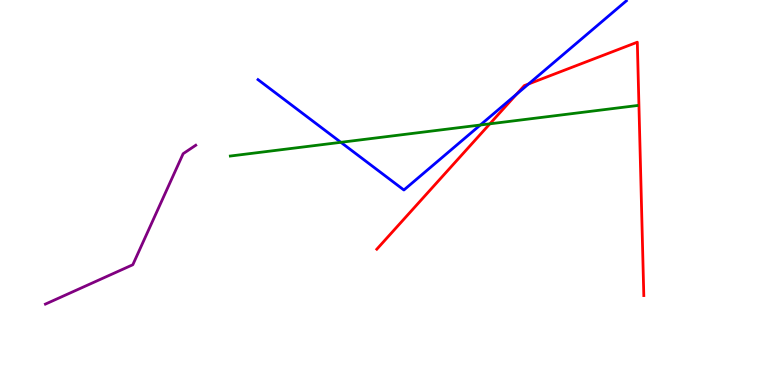[{'lines': ['blue', 'red'], 'intersections': [{'x': 6.67, 'y': 7.55}, {'x': 6.82, 'y': 7.82}]}, {'lines': ['green', 'red'], 'intersections': [{'x': 6.32, 'y': 6.78}]}, {'lines': ['purple', 'red'], 'intersections': []}, {'lines': ['blue', 'green'], 'intersections': [{'x': 4.4, 'y': 6.3}, {'x': 6.2, 'y': 6.75}]}, {'lines': ['blue', 'purple'], 'intersections': []}, {'lines': ['green', 'purple'], 'intersections': []}]